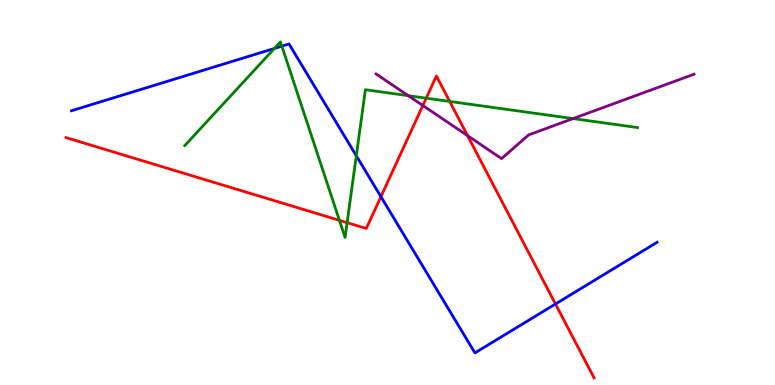[{'lines': ['blue', 'red'], 'intersections': [{'x': 4.92, 'y': 4.89}, {'x': 7.17, 'y': 2.1}]}, {'lines': ['green', 'red'], 'intersections': [{'x': 4.38, 'y': 4.28}, {'x': 4.48, 'y': 4.22}, {'x': 5.5, 'y': 7.45}, {'x': 5.8, 'y': 7.37}]}, {'lines': ['purple', 'red'], 'intersections': [{'x': 5.46, 'y': 7.26}, {'x': 6.03, 'y': 6.48}]}, {'lines': ['blue', 'green'], 'intersections': [{'x': 3.54, 'y': 8.74}, {'x': 3.64, 'y': 8.8}, {'x': 4.6, 'y': 5.95}]}, {'lines': ['blue', 'purple'], 'intersections': []}, {'lines': ['green', 'purple'], 'intersections': [{'x': 5.27, 'y': 7.51}, {'x': 7.39, 'y': 6.92}]}]